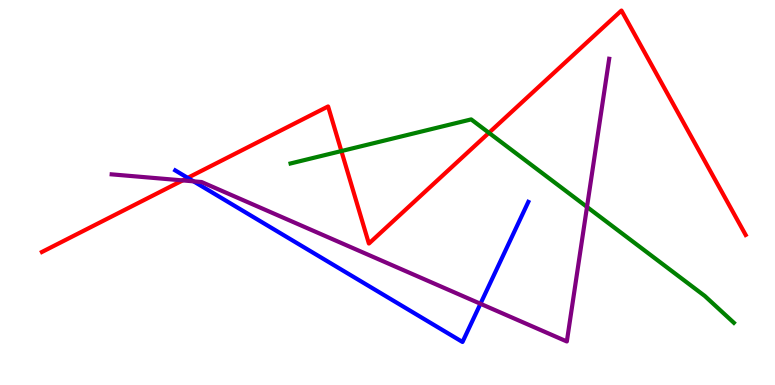[{'lines': ['blue', 'red'], 'intersections': [{'x': 2.42, 'y': 5.38}]}, {'lines': ['green', 'red'], 'intersections': [{'x': 4.4, 'y': 6.08}, {'x': 6.31, 'y': 6.55}]}, {'lines': ['purple', 'red'], 'intersections': [{'x': 2.36, 'y': 5.31}]}, {'lines': ['blue', 'green'], 'intersections': []}, {'lines': ['blue', 'purple'], 'intersections': [{'x': 2.5, 'y': 5.29}, {'x': 6.2, 'y': 2.11}]}, {'lines': ['green', 'purple'], 'intersections': [{'x': 7.57, 'y': 4.62}]}]